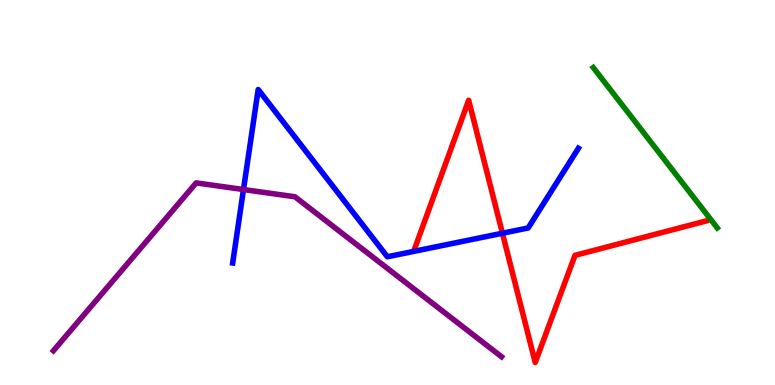[{'lines': ['blue', 'red'], 'intersections': [{'x': 6.48, 'y': 3.94}]}, {'lines': ['green', 'red'], 'intersections': []}, {'lines': ['purple', 'red'], 'intersections': []}, {'lines': ['blue', 'green'], 'intersections': []}, {'lines': ['blue', 'purple'], 'intersections': [{'x': 3.14, 'y': 5.08}]}, {'lines': ['green', 'purple'], 'intersections': []}]